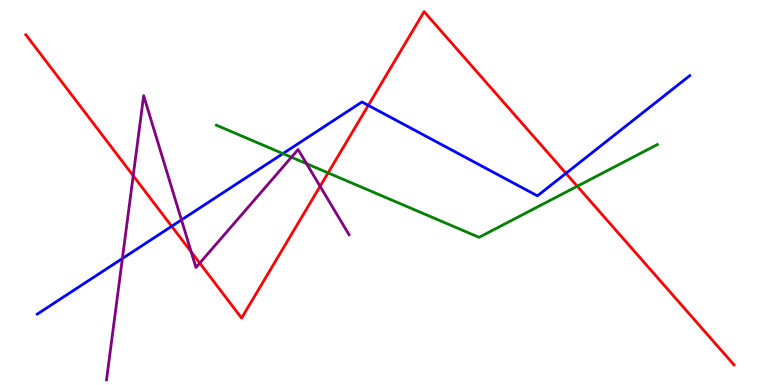[{'lines': ['blue', 'red'], 'intersections': [{'x': 2.22, 'y': 4.12}, {'x': 4.75, 'y': 7.26}, {'x': 7.3, 'y': 5.5}]}, {'lines': ['green', 'red'], 'intersections': [{'x': 4.23, 'y': 5.51}, {'x': 7.45, 'y': 5.16}]}, {'lines': ['purple', 'red'], 'intersections': [{'x': 1.72, 'y': 5.44}, {'x': 2.47, 'y': 3.46}, {'x': 2.58, 'y': 3.17}, {'x': 4.13, 'y': 5.16}]}, {'lines': ['blue', 'green'], 'intersections': [{'x': 3.65, 'y': 6.01}]}, {'lines': ['blue', 'purple'], 'intersections': [{'x': 1.58, 'y': 3.29}, {'x': 2.34, 'y': 4.29}]}, {'lines': ['green', 'purple'], 'intersections': [{'x': 3.76, 'y': 5.92}, {'x': 3.96, 'y': 5.75}]}]